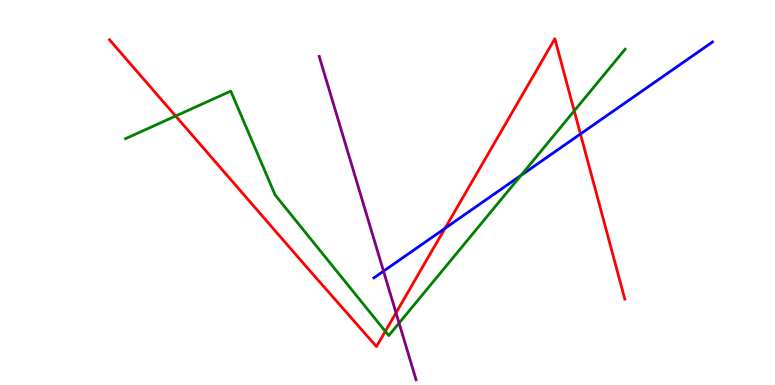[{'lines': ['blue', 'red'], 'intersections': [{'x': 5.74, 'y': 4.07}, {'x': 7.49, 'y': 6.52}]}, {'lines': ['green', 'red'], 'intersections': [{'x': 2.27, 'y': 6.99}, {'x': 4.97, 'y': 1.39}, {'x': 7.41, 'y': 7.12}]}, {'lines': ['purple', 'red'], 'intersections': [{'x': 5.11, 'y': 1.87}]}, {'lines': ['blue', 'green'], 'intersections': [{'x': 6.72, 'y': 5.44}]}, {'lines': ['blue', 'purple'], 'intersections': [{'x': 4.95, 'y': 2.96}]}, {'lines': ['green', 'purple'], 'intersections': [{'x': 5.15, 'y': 1.61}]}]